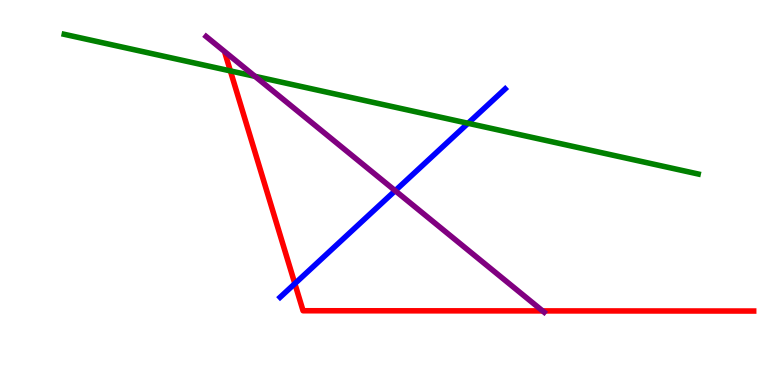[{'lines': ['blue', 'red'], 'intersections': [{'x': 3.8, 'y': 2.63}]}, {'lines': ['green', 'red'], 'intersections': [{'x': 2.97, 'y': 8.16}]}, {'lines': ['purple', 'red'], 'intersections': [{'x': 7.0, 'y': 1.92}]}, {'lines': ['blue', 'green'], 'intersections': [{'x': 6.04, 'y': 6.8}]}, {'lines': ['blue', 'purple'], 'intersections': [{'x': 5.1, 'y': 5.05}]}, {'lines': ['green', 'purple'], 'intersections': [{'x': 3.29, 'y': 8.02}]}]